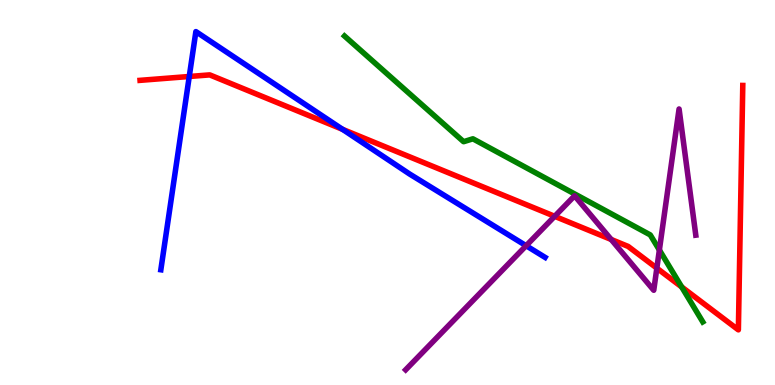[{'lines': ['blue', 'red'], 'intersections': [{'x': 2.44, 'y': 8.01}, {'x': 4.42, 'y': 6.64}]}, {'lines': ['green', 'red'], 'intersections': [{'x': 8.8, 'y': 2.55}]}, {'lines': ['purple', 'red'], 'intersections': [{'x': 7.16, 'y': 4.38}, {'x': 7.89, 'y': 3.78}, {'x': 8.48, 'y': 3.04}]}, {'lines': ['blue', 'green'], 'intersections': []}, {'lines': ['blue', 'purple'], 'intersections': [{'x': 6.79, 'y': 3.62}]}, {'lines': ['green', 'purple'], 'intersections': [{'x': 8.51, 'y': 3.51}]}]